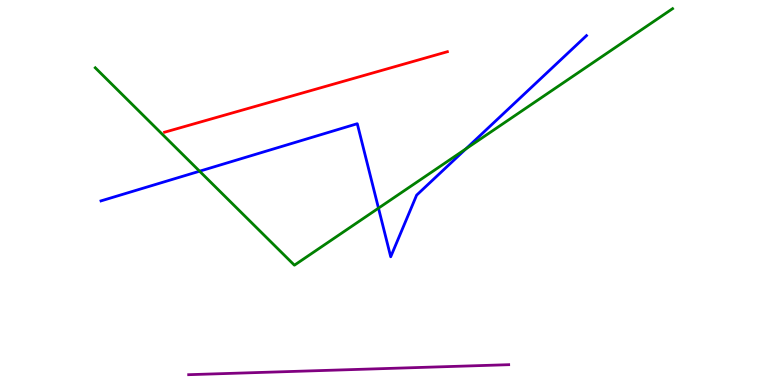[{'lines': ['blue', 'red'], 'intersections': []}, {'lines': ['green', 'red'], 'intersections': []}, {'lines': ['purple', 'red'], 'intersections': []}, {'lines': ['blue', 'green'], 'intersections': [{'x': 2.58, 'y': 5.55}, {'x': 4.88, 'y': 4.59}, {'x': 6.01, 'y': 6.13}]}, {'lines': ['blue', 'purple'], 'intersections': []}, {'lines': ['green', 'purple'], 'intersections': []}]